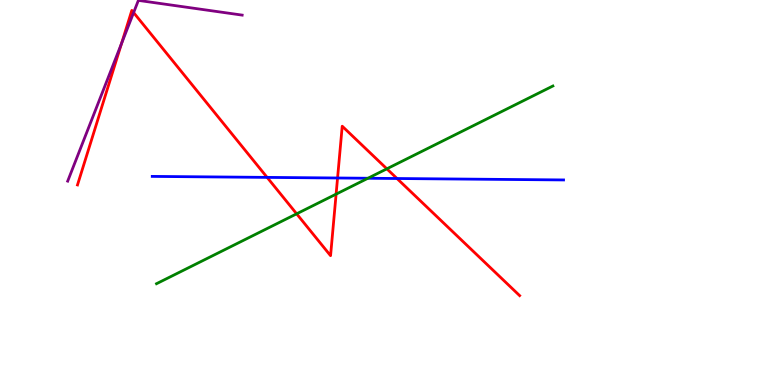[{'lines': ['blue', 'red'], 'intersections': [{'x': 3.45, 'y': 5.39}, {'x': 4.36, 'y': 5.38}, {'x': 5.12, 'y': 5.36}]}, {'lines': ['green', 'red'], 'intersections': [{'x': 3.83, 'y': 4.45}, {'x': 4.34, 'y': 4.96}, {'x': 4.99, 'y': 5.62}]}, {'lines': ['purple', 'red'], 'intersections': [{'x': 1.57, 'y': 8.87}, {'x': 1.72, 'y': 9.67}]}, {'lines': ['blue', 'green'], 'intersections': [{'x': 4.75, 'y': 5.37}]}, {'lines': ['blue', 'purple'], 'intersections': []}, {'lines': ['green', 'purple'], 'intersections': []}]